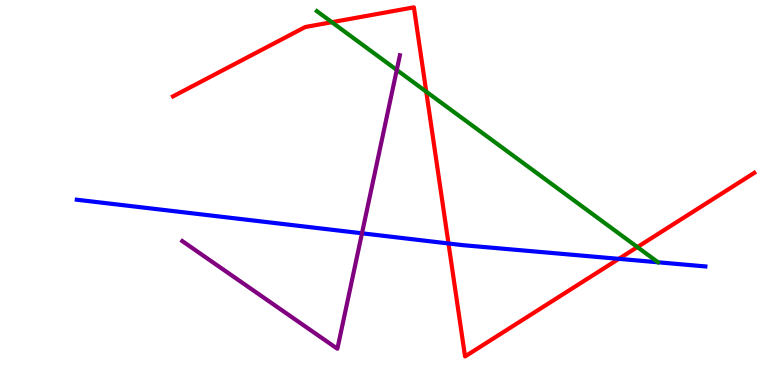[{'lines': ['blue', 'red'], 'intersections': [{'x': 5.79, 'y': 3.68}, {'x': 7.98, 'y': 3.28}]}, {'lines': ['green', 'red'], 'intersections': [{'x': 4.28, 'y': 9.42}, {'x': 5.5, 'y': 7.62}, {'x': 8.22, 'y': 3.58}]}, {'lines': ['purple', 'red'], 'intersections': []}, {'lines': ['blue', 'green'], 'intersections': []}, {'lines': ['blue', 'purple'], 'intersections': [{'x': 4.67, 'y': 3.94}]}, {'lines': ['green', 'purple'], 'intersections': [{'x': 5.12, 'y': 8.18}]}]